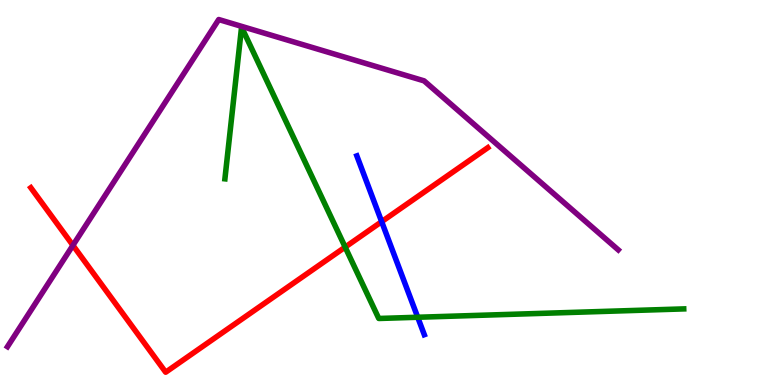[{'lines': ['blue', 'red'], 'intersections': [{'x': 4.92, 'y': 4.24}]}, {'lines': ['green', 'red'], 'intersections': [{'x': 4.45, 'y': 3.58}]}, {'lines': ['purple', 'red'], 'intersections': [{'x': 0.941, 'y': 3.63}]}, {'lines': ['blue', 'green'], 'intersections': [{'x': 5.39, 'y': 1.76}]}, {'lines': ['blue', 'purple'], 'intersections': []}, {'lines': ['green', 'purple'], 'intersections': []}]